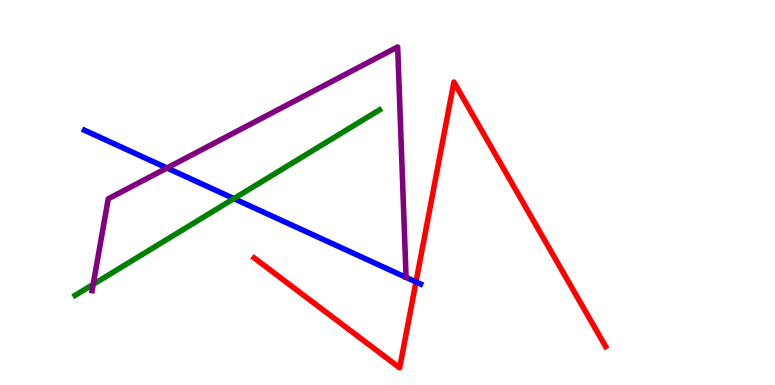[{'lines': ['blue', 'red'], 'intersections': [{'x': 5.37, 'y': 2.68}]}, {'lines': ['green', 'red'], 'intersections': []}, {'lines': ['purple', 'red'], 'intersections': []}, {'lines': ['blue', 'green'], 'intersections': [{'x': 3.02, 'y': 4.84}]}, {'lines': ['blue', 'purple'], 'intersections': [{'x': 2.15, 'y': 5.64}]}, {'lines': ['green', 'purple'], 'intersections': [{'x': 1.2, 'y': 2.61}]}]